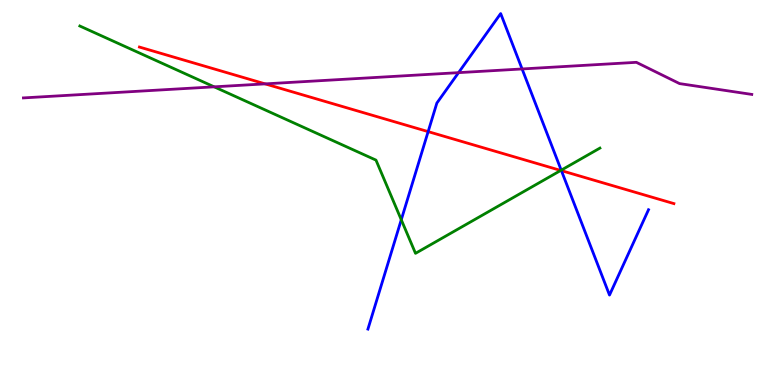[{'lines': ['blue', 'red'], 'intersections': [{'x': 5.52, 'y': 6.58}, {'x': 7.24, 'y': 5.57}]}, {'lines': ['green', 'red'], 'intersections': [{'x': 7.24, 'y': 5.57}]}, {'lines': ['purple', 'red'], 'intersections': [{'x': 3.42, 'y': 7.82}]}, {'lines': ['blue', 'green'], 'intersections': [{'x': 5.18, 'y': 4.29}, {'x': 7.24, 'y': 5.58}]}, {'lines': ['blue', 'purple'], 'intersections': [{'x': 5.92, 'y': 8.11}, {'x': 6.74, 'y': 8.21}]}, {'lines': ['green', 'purple'], 'intersections': [{'x': 2.76, 'y': 7.74}]}]